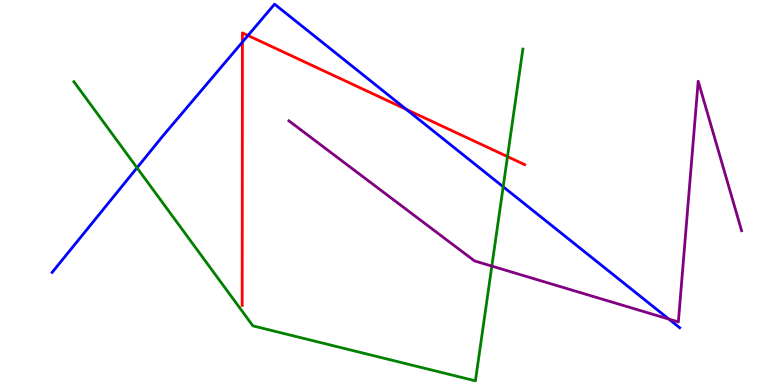[{'lines': ['blue', 'red'], 'intersections': [{'x': 3.13, 'y': 8.91}, {'x': 3.2, 'y': 9.08}, {'x': 5.24, 'y': 7.16}]}, {'lines': ['green', 'red'], 'intersections': [{'x': 6.55, 'y': 5.93}]}, {'lines': ['purple', 'red'], 'intersections': []}, {'lines': ['blue', 'green'], 'intersections': [{'x': 1.77, 'y': 5.64}, {'x': 6.49, 'y': 5.15}]}, {'lines': ['blue', 'purple'], 'intersections': [{'x': 8.63, 'y': 1.71}]}, {'lines': ['green', 'purple'], 'intersections': [{'x': 6.35, 'y': 3.09}]}]